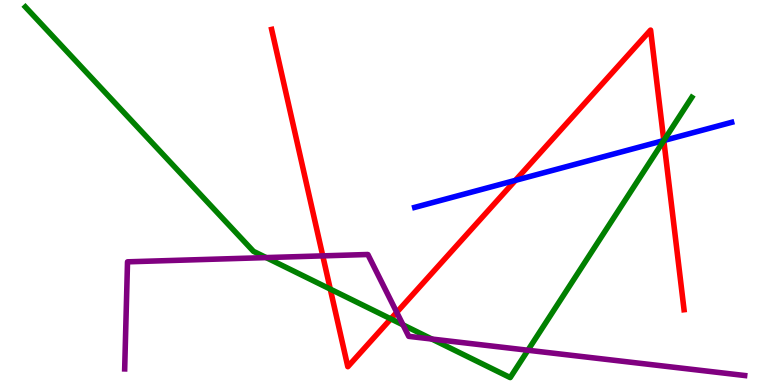[{'lines': ['blue', 'red'], 'intersections': [{'x': 6.65, 'y': 5.32}, {'x': 8.57, 'y': 6.35}]}, {'lines': ['green', 'red'], 'intersections': [{'x': 4.26, 'y': 2.49}, {'x': 5.04, 'y': 1.72}, {'x': 8.57, 'y': 6.35}]}, {'lines': ['purple', 'red'], 'intersections': [{'x': 4.16, 'y': 3.35}, {'x': 5.12, 'y': 1.89}]}, {'lines': ['blue', 'green'], 'intersections': [{'x': 8.57, 'y': 6.35}]}, {'lines': ['blue', 'purple'], 'intersections': []}, {'lines': ['green', 'purple'], 'intersections': [{'x': 3.43, 'y': 3.31}, {'x': 5.2, 'y': 1.56}, {'x': 5.57, 'y': 1.19}, {'x': 6.81, 'y': 0.903}]}]